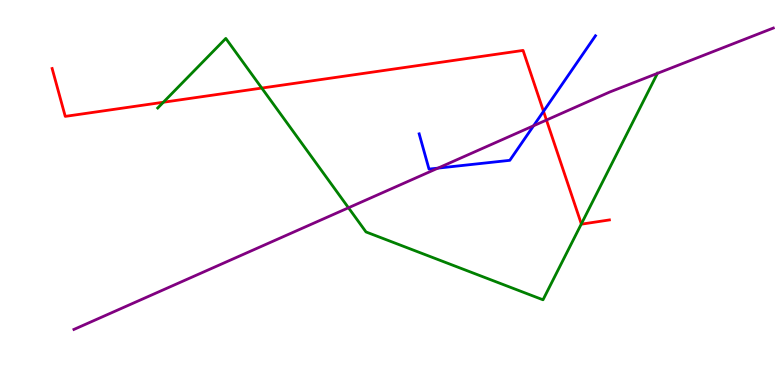[{'lines': ['blue', 'red'], 'intersections': [{'x': 7.01, 'y': 7.11}]}, {'lines': ['green', 'red'], 'intersections': [{'x': 2.11, 'y': 7.34}, {'x': 3.38, 'y': 7.71}, {'x': 7.5, 'y': 4.18}]}, {'lines': ['purple', 'red'], 'intersections': [{'x': 7.05, 'y': 6.88}]}, {'lines': ['blue', 'green'], 'intersections': []}, {'lines': ['blue', 'purple'], 'intersections': [{'x': 5.65, 'y': 5.63}, {'x': 6.89, 'y': 6.73}]}, {'lines': ['green', 'purple'], 'intersections': [{'x': 4.5, 'y': 4.6}, {'x': 8.48, 'y': 8.09}]}]